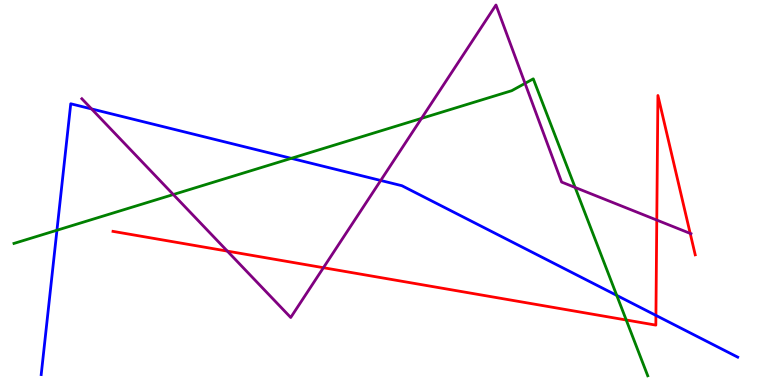[{'lines': ['blue', 'red'], 'intersections': [{'x': 8.46, 'y': 1.81}]}, {'lines': ['green', 'red'], 'intersections': [{'x': 8.08, 'y': 1.69}]}, {'lines': ['purple', 'red'], 'intersections': [{'x': 2.93, 'y': 3.48}, {'x': 4.17, 'y': 3.05}, {'x': 8.47, 'y': 4.28}, {'x': 8.91, 'y': 3.94}]}, {'lines': ['blue', 'green'], 'intersections': [{'x': 0.735, 'y': 4.02}, {'x': 3.76, 'y': 5.89}, {'x': 7.96, 'y': 2.33}]}, {'lines': ['blue', 'purple'], 'intersections': [{'x': 1.18, 'y': 7.17}, {'x': 4.91, 'y': 5.31}]}, {'lines': ['green', 'purple'], 'intersections': [{'x': 2.24, 'y': 4.95}, {'x': 5.44, 'y': 6.93}, {'x': 6.77, 'y': 7.83}, {'x': 7.42, 'y': 5.13}]}]